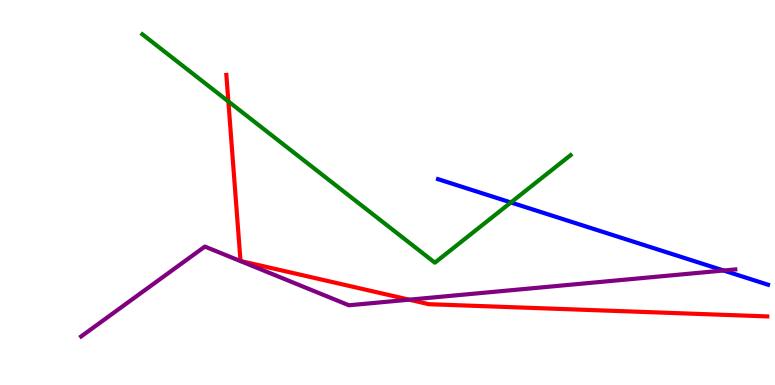[{'lines': ['blue', 'red'], 'intersections': []}, {'lines': ['green', 'red'], 'intersections': [{'x': 2.95, 'y': 7.37}]}, {'lines': ['purple', 'red'], 'intersections': [{'x': 5.28, 'y': 2.22}]}, {'lines': ['blue', 'green'], 'intersections': [{'x': 6.59, 'y': 4.74}]}, {'lines': ['blue', 'purple'], 'intersections': [{'x': 9.34, 'y': 2.97}]}, {'lines': ['green', 'purple'], 'intersections': []}]